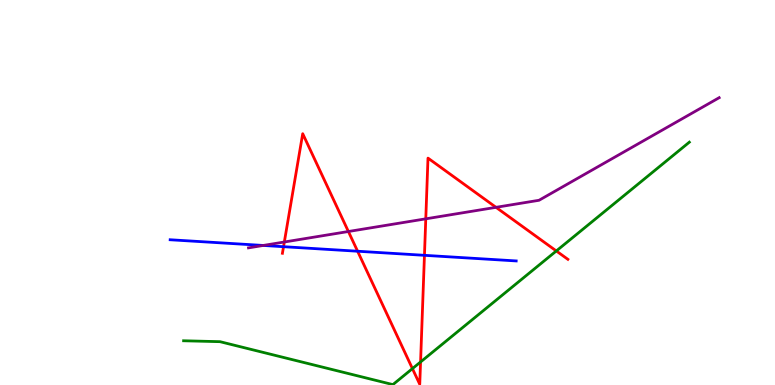[{'lines': ['blue', 'red'], 'intersections': [{'x': 3.66, 'y': 3.59}, {'x': 4.61, 'y': 3.47}, {'x': 5.48, 'y': 3.37}]}, {'lines': ['green', 'red'], 'intersections': [{'x': 5.32, 'y': 0.425}, {'x': 5.43, 'y': 0.598}, {'x': 7.18, 'y': 3.48}]}, {'lines': ['purple', 'red'], 'intersections': [{'x': 3.67, 'y': 3.71}, {'x': 4.5, 'y': 3.99}, {'x': 5.49, 'y': 4.32}, {'x': 6.4, 'y': 4.61}]}, {'lines': ['blue', 'green'], 'intersections': []}, {'lines': ['blue', 'purple'], 'intersections': [{'x': 3.4, 'y': 3.62}]}, {'lines': ['green', 'purple'], 'intersections': []}]